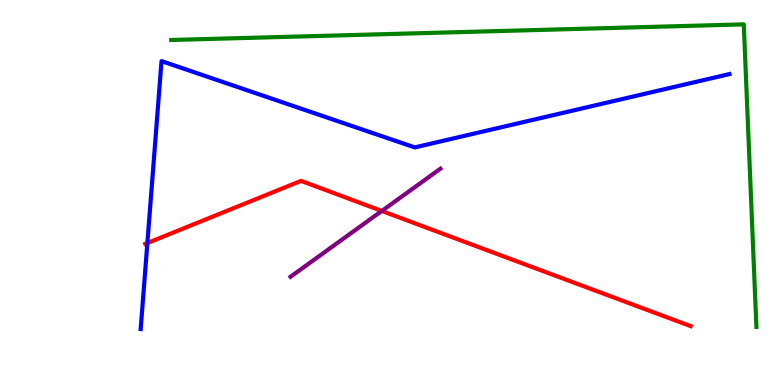[{'lines': ['blue', 'red'], 'intersections': [{'x': 1.9, 'y': 3.69}]}, {'lines': ['green', 'red'], 'intersections': []}, {'lines': ['purple', 'red'], 'intersections': [{'x': 4.93, 'y': 4.52}]}, {'lines': ['blue', 'green'], 'intersections': []}, {'lines': ['blue', 'purple'], 'intersections': []}, {'lines': ['green', 'purple'], 'intersections': []}]